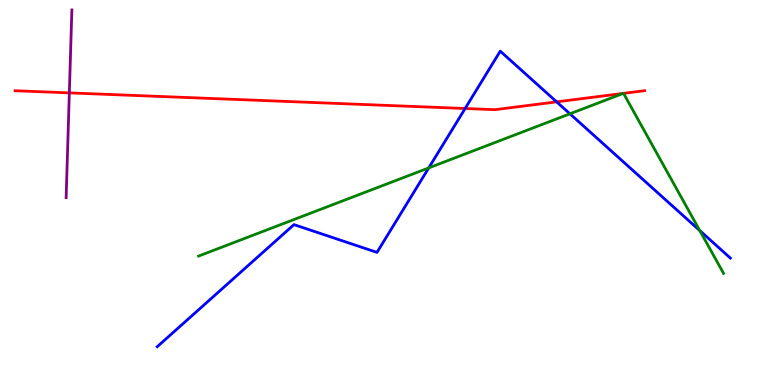[{'lines': ['blue', 'red'], 'intersections': [{'x': 6.0, 'y': 7.18}, {'x': 7.18, 'y': 7.35}]}, {'lines': ['green', 'red'], 'intersections': [{'x': 8.04, 'y': 7.57}, {'x': 8.05, 'y': 7.58}]}, {'lines': ['purple', 'red'], 'intersections': [{'x': 0.895, 'y': 7.59}]}, {'lines': ['blue', 'green'], 'intersections': [{'x': 5.53, 'y': 5.64}, {'x': 7.35, 'y': 7.04}, {'x': 9.03, 'y': 4.01}]}, {'lines': ['blue', 'purple'], 'intersections': []}, {'lines': ['green', 'purple'], 'intersections': []}]